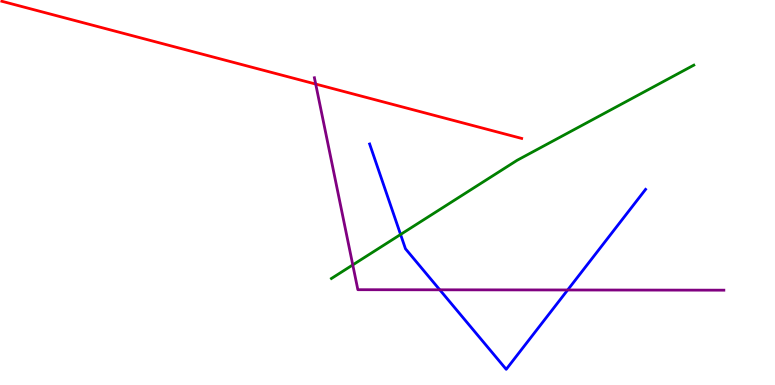[{'lines': ['blue', 'red'], 'intersections': []}, {'lines': ['green', 'red'], 'intersections': []}, {'lines': ['purple', 'red'], 'intersections': [{'x': 4.07, 'y': 7.82}]}, {'lines': ['blue', 'green'], 'intersections': [{'x': 5.17, 'y': 3.91}]}, {'lines': ['blue', 'purple'], 'intersections': [{'x': 5.67, 'y': 2.47}, {'x': 7.32, 'y': 2.47}]}, {'lines': ['green', 'purple'], 'intersections': [{'x': 4.55, 'y': 3.12}]}]